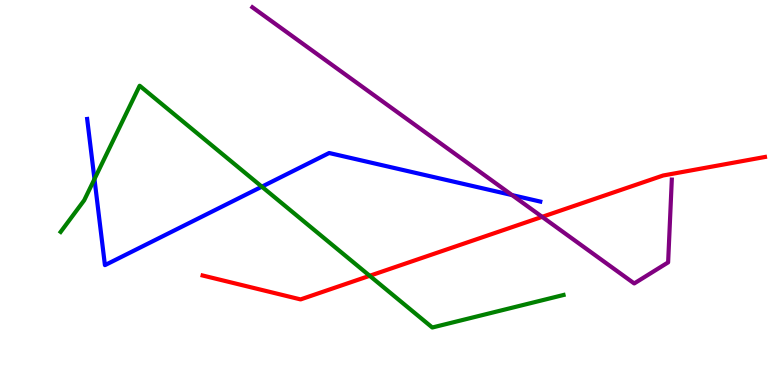[{'lines': ['blue', 'red'], 'intersections': []}, {'lines': ['green', 'red'], 'intersections': [{'x': 4.77, 'y': 2.84}]}, {'lines': ['purple', 'red'], 'intersections': [{'x': 7.0, 'y': 4.37}]}, {'lines': ['blue', 'green'], 'intersections': [{'x': 1.22, 'y': 5.35}, {'x': 3.38, 'y': 5.15}]}, {'lines': ['blue', 'purple'], 'intersections': [{'x': 6.61, 'y': 4.93}]}, {'lines': ['green', 'purple'], 'intersections': []}]